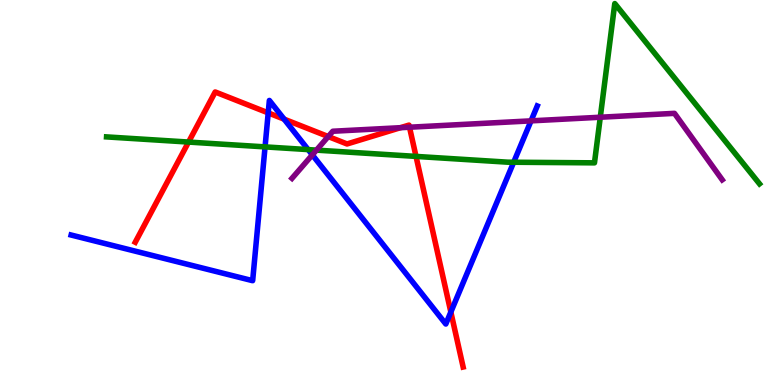[{'lines': ['blue', 'red'], 'intersections': [{'x': 3.46, 'y': 7.07}, {'x': 3.67, 'y': 6.9}, {'x': 5.82, 'y': 1.89}]}, {'lines': ['green', 'red'], 'intersections': [{'x': 2.43, 'y': 6.31}, {'x': 5.37, 'y': 5.94}]}, {'lines': ['purple', 'red'], 'intersections': [{'x': 4.24, 'y': 6.45}, {'x': 5.17, 'y': 6.68}, {'x': 5.28, 'y': 6.7}]}, {'lines': ['blue', 'green'], 'intersections': [{'x': 3.42, 'y': 6.18}, {'x': 3.98, 'y': 6.11}, {'x': 6.63, 'y': 5.79}]}, {'lines': ['blue', 'purple'], 'intersections': [{'x': 4.03, 'y': 5.98}, {'x': 6.85, 'y': 6.86}]}, {'lines': ['green', 'purple'], 'intersections': [{'x': 4.08, 'y': 6.1}, {'x': 7.75, 'y': 6.95}]}]